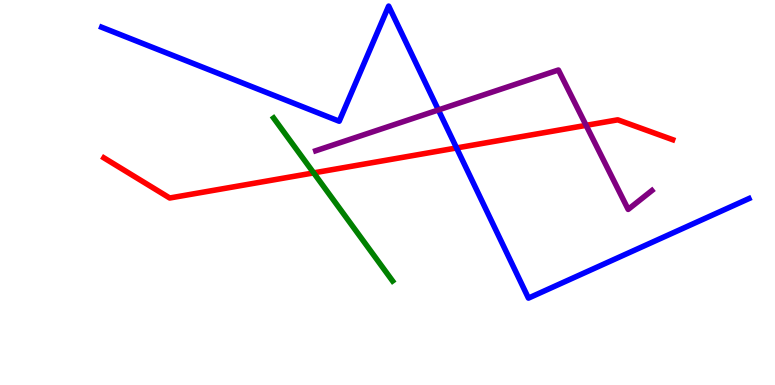[{'lines': ['blue', 'red'], 'intersections': [{'x': 5.89, 'y': 6.16}]}, {'lines': ['green', 'red'], 'intersections': [{'x': 4.05, 'y': 5.51}]}, {'lines': ['purple', 'red'], 'intersections': [{'x': 7.56, 'y': 6.74}]}, {'lines': ['blue', 'green'], 'intersections': []}, {'lines': ['blue', 'purple'], 'intersections': [{'x': 5.66, 'y': 7.14}]}, {'lines': ['green', 'purple'], 'intersections': []}]